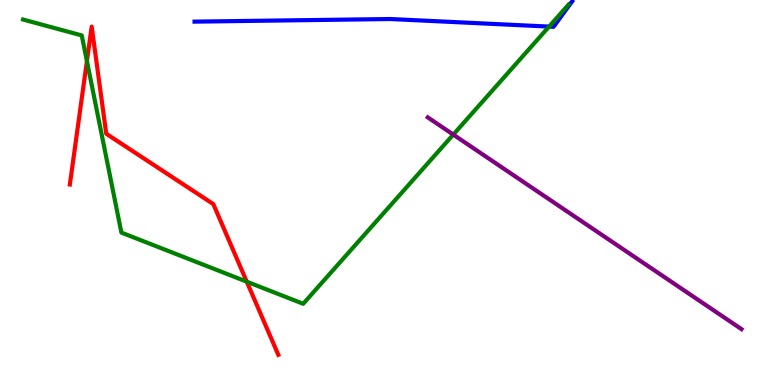[{'lines': ['blue', 'red'], 'intersections': []}, {'lines': ['green', 'red'], 'intersections': [{'x': 1.12, 'y': 8.41}, {'x': 3.18, 'y': 2.68}]}, {'lines': ['purple', 'red'], 'intersections': []}, {'lines': ['blue', 'green'], 'intersections': [{'x': 7.08, 'y': 9.31}]}, {'lines': ['blue', 'purple'], 'intersections': []}, {'lines': ['green', 'purple'], 'intersections': [{'x': 5.85, 'y': 6.5}]}]